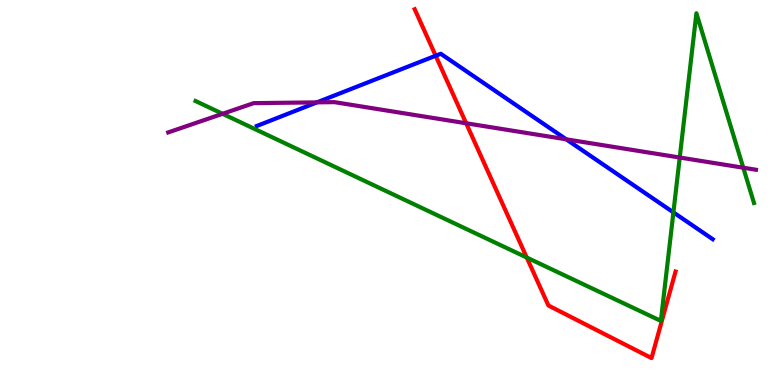[{'lines': ['blue', 'red'], 'intersections': [{'x': 5.62, 'y': 8.55}]}, {'lines': ['green', 'red'], 'intersections': [{'x': 6.8, 'y': 3.31}]}, {'lines': ['purple', 'red'], 'intersections': [{'x': 6.01, 'y': 6.8}]}, {'lines': ['blue', 'green'], 'intersections': [{'x': 8.69, 'y': 4.48}]}, {'lines': ['blue', 'purple'], 'intersections': [{'x': 4.09, 'y': 7.34}, {'x': 7.31, 'y': 6.38}]}, {'lines': ['green', 'purple'], 'intersections': [{'x': 2.87, 'y': 7.04}, {'x': 8.77, 'y': 5.91}, {'x': 9.59, 'y': 5.64}]}]